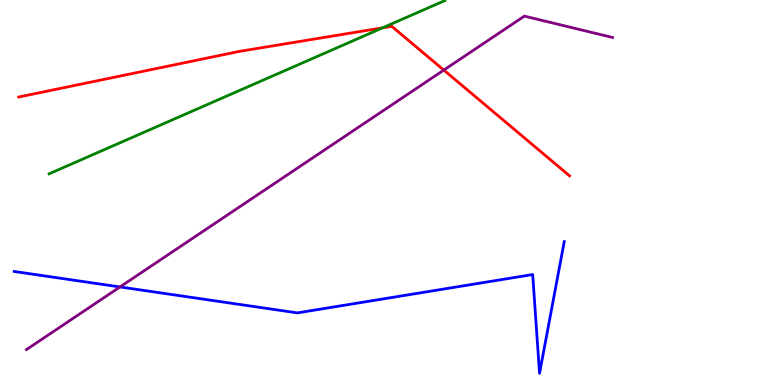[{'lines': ['blue', 'red'], 'intersections': []}, {'lines': ['green', 'red'], 'intersections': [{'x': 4.94, 'y': 9.28}]}, {'lines': ['purple', 'red'], 'intersections': [{'x': 5.73, 'y': 8.18}]}, {'lines': ['blue', 'green'], 'intersections': []}, {'lines': ['blue', 'purple'], 'intersections': [{'x': 1.55, 'y': 2.55}]}, {'lines': ['green', 'purple'], 'intersections': []}]